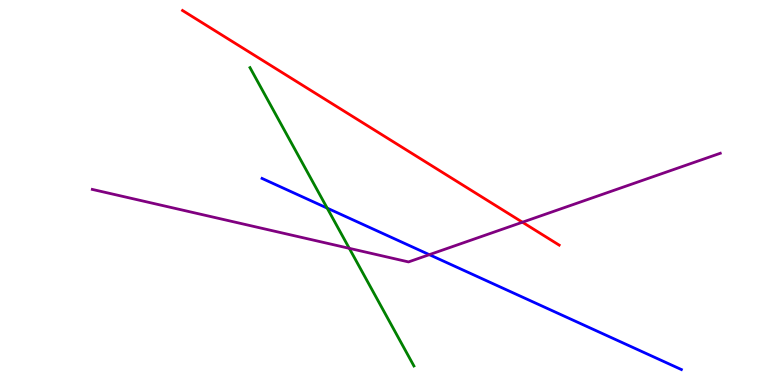[{'lines': ['blue', 'red'], 'intersections': []}, {'lines': ['green', 'red'], 'intersections': []}, {'lines': ['purple', 'red'], 'intersections': [{'x': 6.74, 'y': 4.23}]}, {'lines': ['blue', 'green'], 'intersections': [{'x': 4.22, 'y': 4.59}]}, {'lines': ['blue', 'purple'], 'intersections': [{'x': 5.54, 'y': 3.39}]}, {'lines': ['green', 'purple'], 'intersections': [{'x': 4.51, 'y': 3.55}]}]